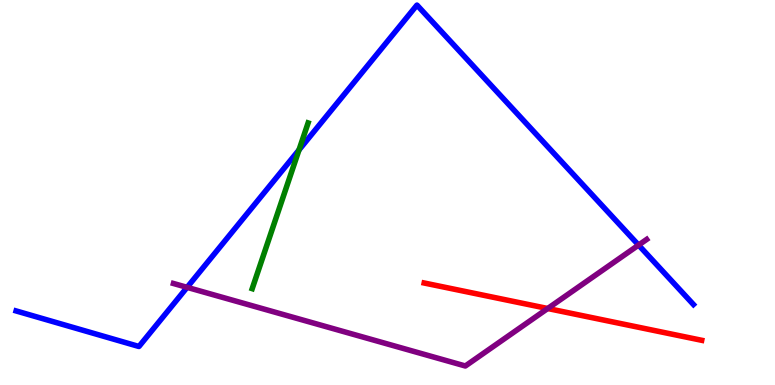[{'lines': ['blue', 'red'], 'intersections': []}, {'lines': ['green', 'red'], 'intersections': []}, {'lines': ['purple', 'red'], 'intersections': [{'x': 7.07, 'y': 1.99}]}, {'lines': ['blue', 'green'], 'intersections': [{'x': 3.86, 'y': 6.11}]}, {'lines': ['blue', 'purple'], 'intersections': [{'x': 2.41, 'y': 2.54}, {'x': 8.24, 'y': 3.63}]}, {'lines': ['green', 'purple'], 'intersections': []}]